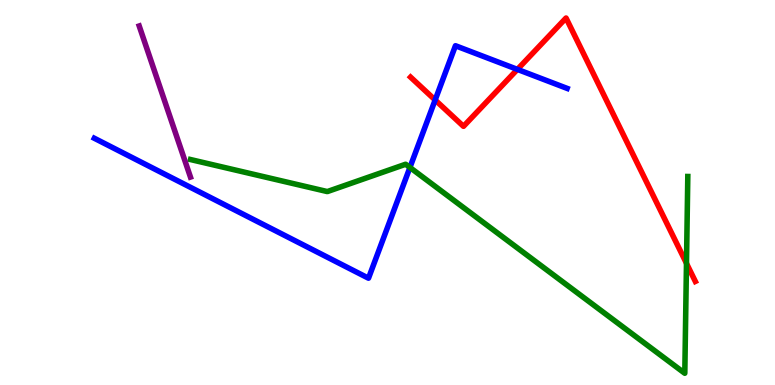[{'lines': ['blue', 'red'], 'intersections': [{'x': 5.61, 'y': 7.4}, {'x': 6.68, 'y': 8.2}]}, {'lines': ['green', 'red'], 'intersections': [{'x': 8.86, 'y': 3.16}]}, {'lines': ['purple', 'red'], 'intersections': []}, {'lines': ['blue', 'green'], 'intersections': [{'x': 5.29, 'y': 5.65}]}, {'lines': ['blue', 'purple'], 'intersections': []}, {'lines': ['green', 'purple'], 'intersections': []}]